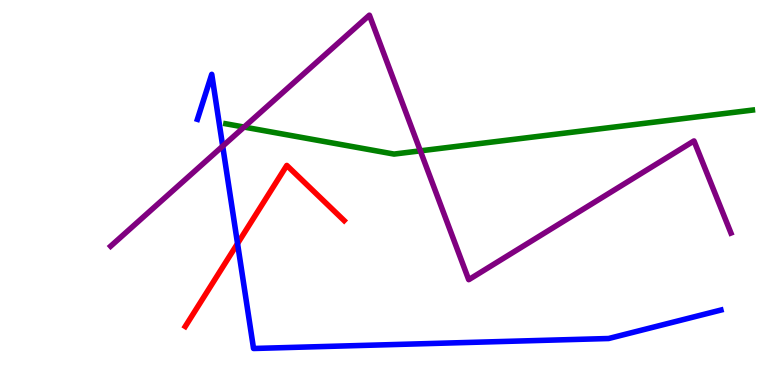[{'lines': ['blue', 'red'], 'intersections': [{'x': 3.07, 'y': 3.67}]}, {'lines': ['green', 'red'], 'intersections': []}, {'lines': ['purple', 'red'], 'intersections': []}, {'lines': ['blue', 'green'], 'intersections': []}, {'lines': ['blue', 'purple'], 'intersections': [{'x': 2.87, 'y': 6.2}]}, {'lines': ['green', 'purple'], 'intersections': [{'x': 3.15, 'y': 6.7}, {'x': 5.42, 'y': 6.08}]}]